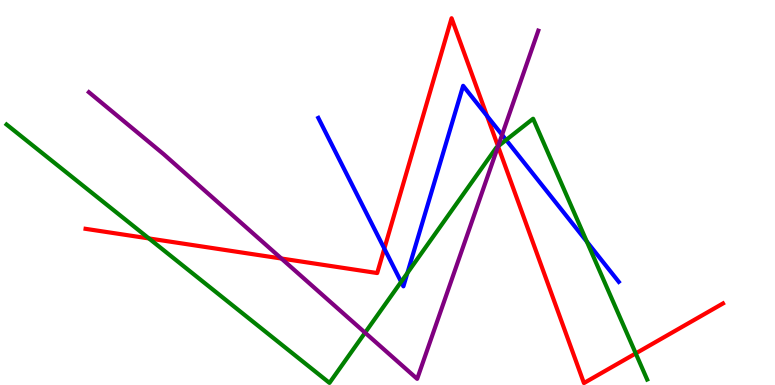[{'lines': ['blue', 'red'], 'intersections': [{'x': 4.96, 'y': 3.54}, {'x': 6.28, 'y': 6.99}]}, {'lines': ['green', 'red'], 'intersections': [{'x': 1.92, 'y': 3.81}, {'x': 6.43, 'y': 6.2}, {'x': 8.2, 'y': 0.821}]}, {'lines': ['purple', 'red'], 'intersections': [{'x': 3.63, 'y': 3.29}, {'x': 6.43, 'y': 6.2}]}, {'lines': ['blue', 'green'], 'intersections': [{'x': 5.18, 'y': 2.68}, {'x': 5.26, 'y': 2.91}, {'x': 6.53, 'y': 6.36}, {'x': 7.57, 'y': 3.72}]}, {'lines': ['blue', 'purple'], 'intersections': [{'x': 6.48, 'y': 6.5}]}, {'lines': ['green', 'purple'], 'intersections': [{'x': 4.71, 'y': 1.36}, {'x': 6.43, 'y': 6.2}]}]